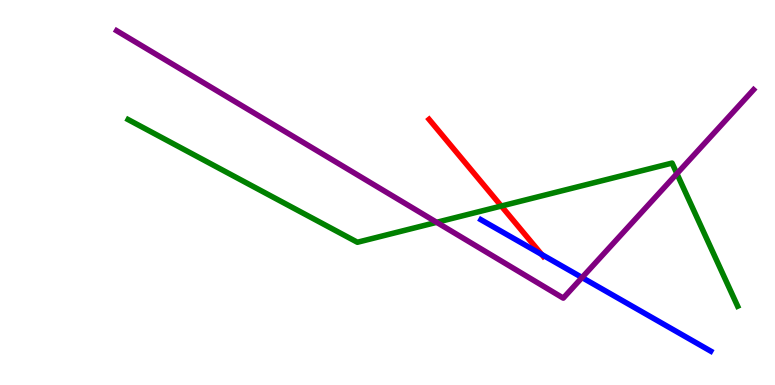[{'lines': ['blue', 'red'], 'intersections': [{'x': 6.99, 'y': 3.39}]}, {'lines': ['green', 'red'], 'intersections': [{'x': 6.47, 'y': 4.65}]}, {'lines': ['purple', 'red'], 'intersections': []}, {'lines': ['blue', 'green'], 'intersections': []}, {'lines': ['blue', 'purple'], 'intersections': [{'x': 7.51, 'y': 2.79}]}, {'lines': ['green', 'purple'], 'intersections': [{'x': 5.63, 'y': 4.23}, {'x': 8.73, 'y': 5.49}]}]